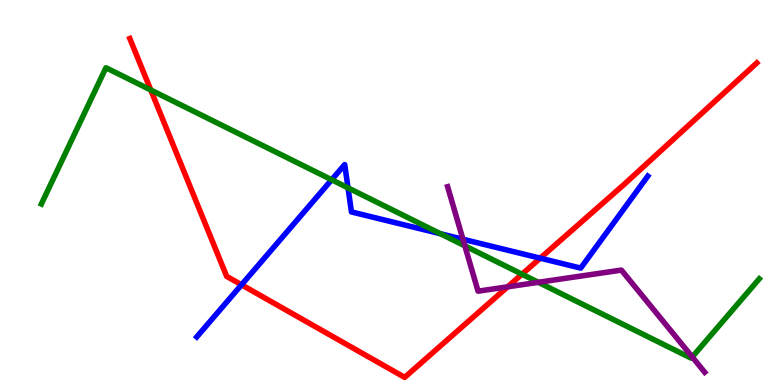[{'lines': ['blue', 'red'], 'intersections': [{'x': 3.12, 'y': 2.6}, {'x': 6.97, 'y': 3.29}]}, {'lines': ['green', 'red'], 'intersections': [{'x': 1.95, 'y': 7.66}, {'x': 6.74, 'y': 2.88}]}, {'lines': ['purple', 'red'], 'intersections': [{'x': 6.55, 'y': 2.55}]}, {'lines': ['blue', 'green'], 'intersections': [{'x': 4.28, 'y': 5.33}, {'x': 4.49, 'y': 5.12}, {'x': 5.68, 'y': 3.93}]}, {'lines': ['blue', 'purple'], 'intersections': [{'x': 5.97, 'y': 3.79}]}, {'lines': ['green', 'purple'], 'intersections': [{'x': 6.0, 'y': 3.61}, {'x': 6.95, 'y': 2.67}, {'x': 8.93, 'y': 0.728}]}]